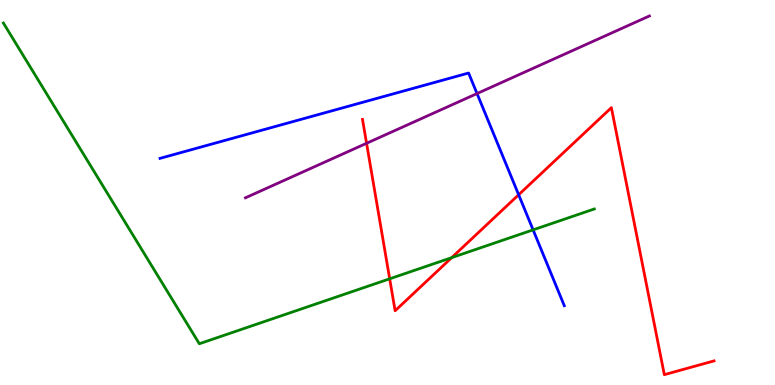[{'lines': ['blue', 'red'], 'intersections': [{'x': 6.69, 'y': 4.94}]}, {'lines': ['green', 'red'], 'intersections': [{'x': 5.03, 'y': 2.76}, {'x': 5.83, 'y': 3.31}]}, {'lines': ['purple', 'red'], 'intersections': [{'x': 4.73, 'y': 6.28}]}, {'lines': ['blue', 'green'], 'intersections': [{'x': 6.88, 'y': 4.03}]}, {'lines': ['blue', 'purple'], 'intersections': [{'x': 6.16, 'y': 7.57}]}, {'lines': ['green', 'purple'], 'intersections': []}]